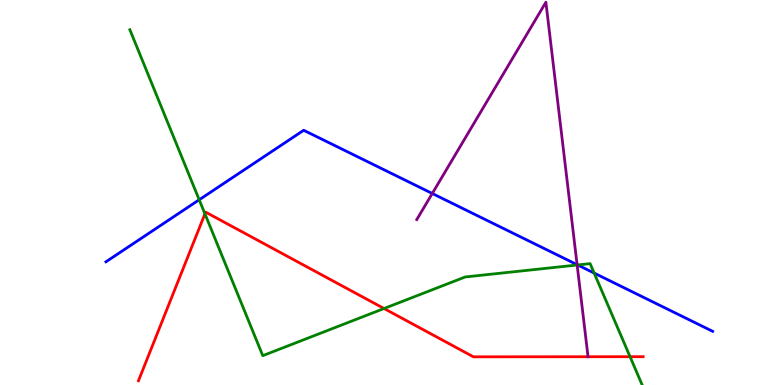[{'lines': ['blue', 'red'], 'intersections': []}, {'lines': ['green', 'red'], 'intersections': [{'x': 2.64, 'y': 4.45}, {'x': 4.96, 'y': 1.99}, {'x': 8.13, 'y': 0.735}]}, {'lines': ['purple', 'red'], 'intersections': [{'x': 7.59, 'y': 0.734}]}, {'lines': ['blue', 'green'], 'intersections': [{'x': 2.57, 'y': 4.81}, {'x': 7.45, 'y': 3.12}, {'x': 7.67, 'y': 2.91}]}, {'lines': ['blue', 'purple'], 'intersections': [{'x': 5.58, 'y': 4.97}, {'x': 7.45, 'y': 3.13}]}, {'lines': ['green', 'purple'], 'intersections': [{'x': 7.45, 'y': 3.12}]}]